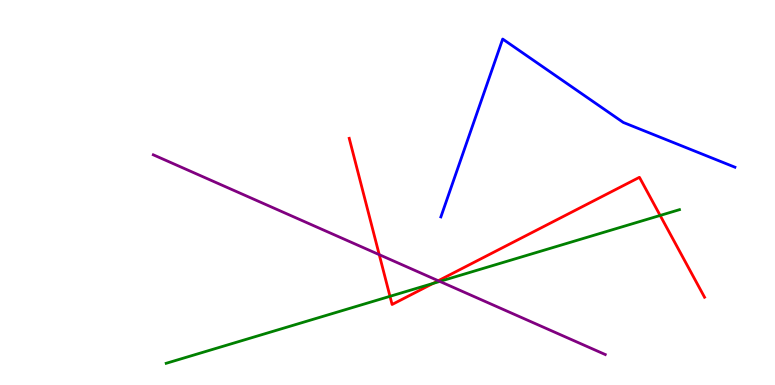[{'lines': ['blue', 'red'], 'intersections': []}, {'lines': ['green', 'red'], 'intersections': [{'x': 5.03, 'y': 2.3}, {'x': 5.59, 'y': 2.64}, {'x': 8.52, 'y': 4.4}]}, {'lines': ['purple', 'red'], 'intersections': [{'x': 4.89, 'y': 3.39}, {'x': 5.66, 'y': 2.71}]}, {'lines': ['blue', 'green'], 'intersections': []}, {'lines': ['blue', 'purple'], 'intersections': []}, {'lines': ['green', 'purple'], 'intersections': [{'x': 5.67, 'y': 2.69}]}]